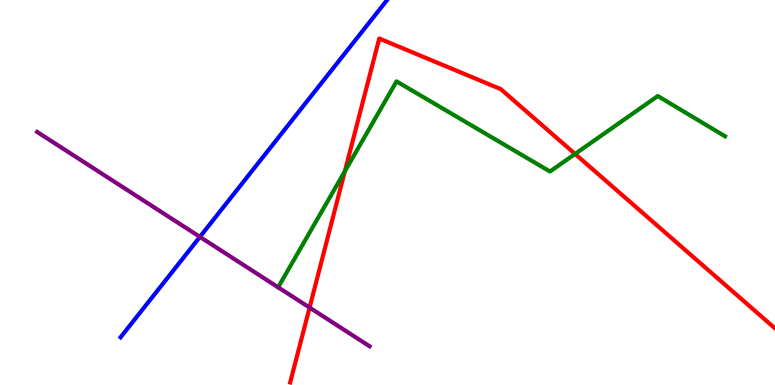[{'lines': ['blue', 'red'], 'intersections': []}, {'lines': ['green', 'red'], 'intersections': [{'x': 4.45, 'y': 5.55}, {'x': 7.42, 'y': 6.0}]}, {'lines': ['purple', 'red'], 'intersections': [{'x': 3.99, 'y': 2.01}]}, {'lines': ['blue', 'green'], 'intersections': []}, {'lines': ['blue', 'purple'], 'intersections': [{'x': 2.58, 'y': 3.85}]}, {'lines': ['green', 'purple'], 'intersections': []}]